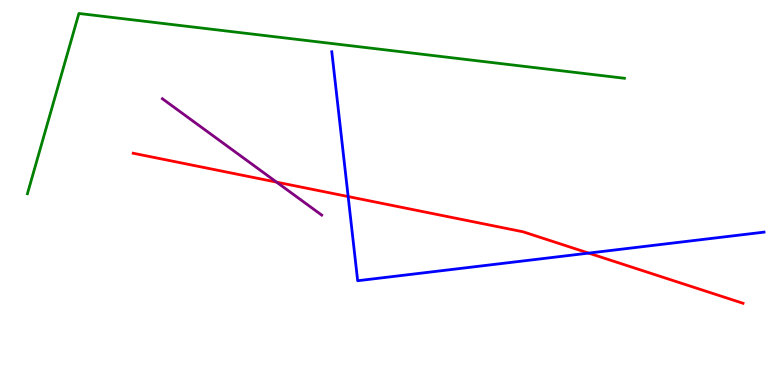[{'lines': ['blue', 'red'], 'intersections': [{'x': 4.49, 'y': 4.89}, {'x': 7.6, 'y': 3.43}]}, {'lines': ['green', 'red'], 'intersections': []}, {'lines': ['purple', 'red'], 'intersections': [{'x': 3.57, 'y': 5.27}]}, {'lines': ['blue', 'green'], 'intersections': []}, {'lines': ['blue', 'purple'], 'intersections': []}, {'lines': ['green', 'purple'], 'intersections': []}]